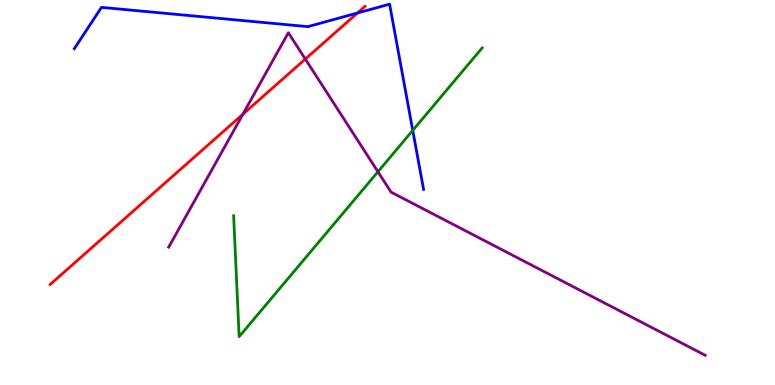[{'lines': ['blue', 'red'], 'intersections': [{'x': 4.61, 'y': 9.66}]}, {'lines': ['green', 'red'], 'intersections': []}, {'lines': ['purple', 'red'], 'intersections': [{'x': 3.13, 'y': 7.03}, {'x': 3.94, 'y': 8.47}]}, {'lines': ['blue', 'green'], 'intersections': [{'x': 5.33, 'y': 6.61}]}, {'lines': ['blue', 'purple'], 'intersections': []}, {'lines': ['green', 'purple'], 'intersections': [{'x': 4.88, 'y': 5.54}]}]